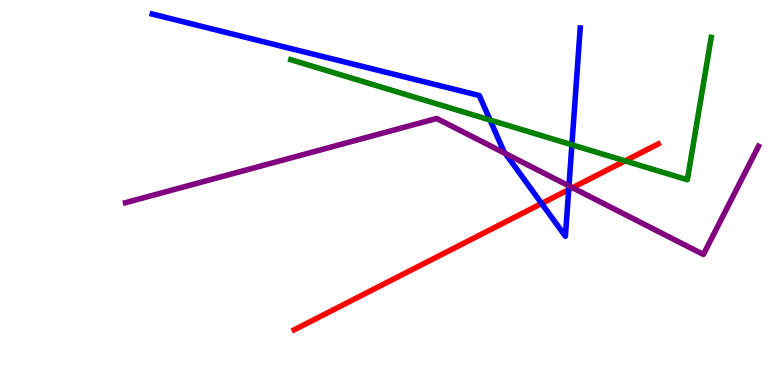[{'lines': ['blue', 'red'], 'intersections': [{'x': 6.99, 'y': 4.71}, {'x': 7.34, 'y': 5.07}]}, {'lines': ['green', 'red'], 'intersections': [{'x': 8.07, 'y': 5.82}]}, {'lines': ['purple', 'red'], 'intersections': [{'x': 7.39, 'y': 5.12}]}, {'lines': ['blue', 'green'], 'intersections': [{'x': 6.32, 'y': 6.88}, {'x': 7.38, 'y': 6.24}]}, {'lines': ['blue', 'purple'], 'intersections': [{'x': 6.52, 'y': 6.01}, {'x': 7.34, 'y': 5.17}]}, {'lines': ['green', 'purple'], 'intersections': []}]